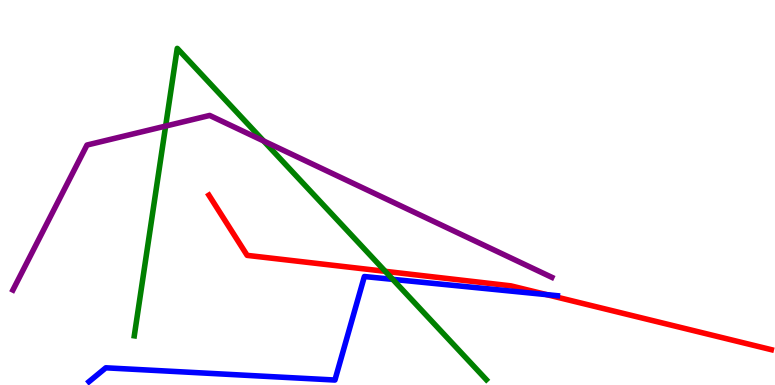[{'lines': ['blue', 'red'], 'intersections': [{'x': 7.05, 'y': 2.35}]}, {'lines': ['green', 'red'], 'intersections': [{'x': 4.97, 'y': 2.95}]}, {'lines': ['purple', 'red'], 'intersections': []}, {'lines': ['blue', 'green'], 'intersections': [{'x': 5.07, 'y': 2.74}]}, {'lines': ['blue', 'purple'], 'intersections': []}, {'lines': ['green', 'purple'], 'intersections': [{'x': 2.14, 'y': 6.73}, {'x': 3.4, 'y': 6.34}]}]